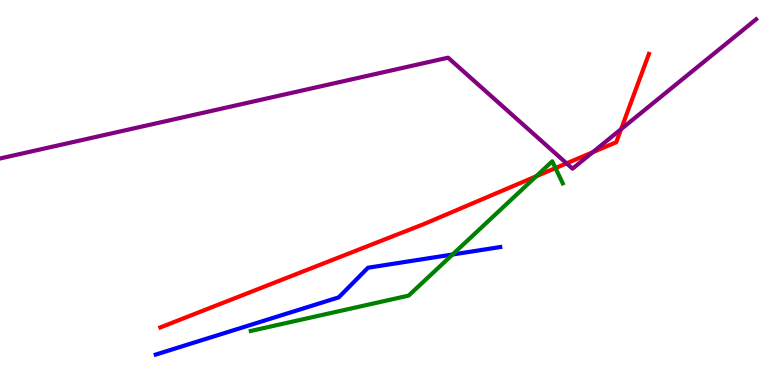[{'lines': ['blue', 'red'], 'intersections': []}, {'lines': ['green', 'red'], 'intersections': [{'x': 6.92, 'y': 5.42}, {'x': 7.17, 'y': 5.63}]}, {'lines': ['purple', 'red'], 'intersections': [{'x': 7.31, 'y': 5.76}, {'x': 7.65, 'y': 6.05}, {'x': 8.01, 'y': 6.65}]}, {'lines': ['blue', 'green'], 'intersections': [{'x': 5.84, 'y': 3.39}]}, {'lines': ['blue', 'purple'], 'intersections': []}, {'lines': ['green', 'purple'], 'intersections': []}]